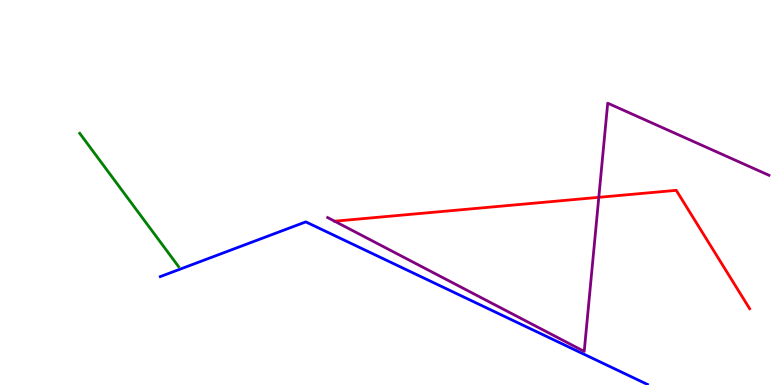[{'lines': ['blue', 'red'], 'intersections': []}, {'lines': ['green', 'red'], 'intersections': []}, {'lines': ['purple', 'red'], 'intersections': [{'x': 7.73, 'y': 4.87}]}, {'lines': ['blue', 'green'], 'intersections': []}, {'lines': ['blue', 'purple'], 'intersections': []}, {'lines': ['green', 'purple'], 'intersections': []}]